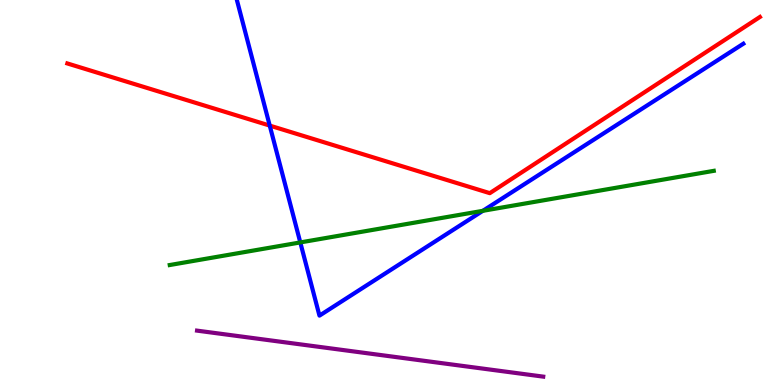[{'lines': ['blue', 'red'], 'intersections': [{'x': 3.48, 'y': 6.74}]}, {'lines': ['green', 'red'], 'intersections': []}, {'lines': ['purple', 'red'], 'intersections': []}, {'lines': ['blue', 'green'], 'intersections': [{'x': 3.87, 'y': 3.7}, {'x': 6.23, 'y': 4.52}]}, {'lines': ['blue', 'purple'], 'intersections': []}, {'lines': ['green', 'purple'], 'intersections': []}]